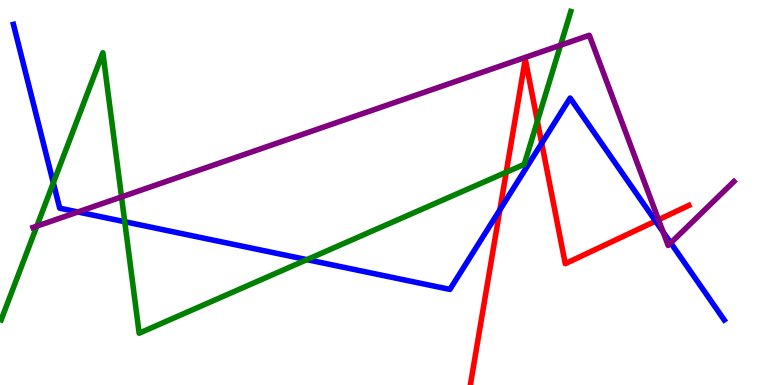[{'lines': ['blue', 'red'], 'intersections': [{'x': 6.45, 'y': 4.55}, {'x': 6.99, 'y': 6.28}, {'x': 8.46, 'y': 4.26}]}, {'lines': ['green', 'red'], 'intersections': [{'x': 6.53, 'y': 5.53}, {'x': 6.93, 'y': 6.85}]}, {'lines': ['purple', 'red'], 'intersections': [{'x': 8.5, 'y': 4.29}]}, {'lines': ['blue', 'green'], 'intersections': [{'x': 0.688, 'y': 5.25}, {'x': 1.61, 'y': 4.24}, {'x': 3.96, 'y': 3.26}]}, {'lines': ['blue', 'purple'], 'intersections': [{'x': 1.01, 'y': 4.49}, {'x': 8.56, 'y': 3.98}, {'x': 8.65, 'y': 3.69}]}, {'lines': ['green', 'purple'], 'intersections': [{'x': 0.475, 'y': 4.13}, {'x': 1.57, 'y': 4.89}, {'x': 7.23, 'y': 8.83}]}]